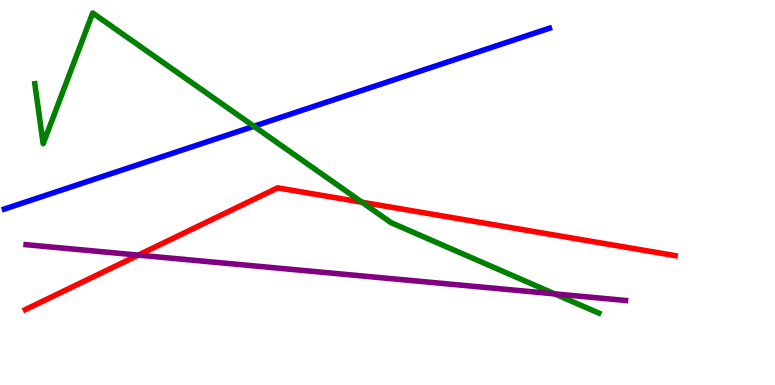[{'lines': ['blue', 'red'], 'intersections': []}, {'lines': ['green', 'red'], 'intersections': [{'x': 4.67, 'y': 4.75}]}, {'lines': ['purple', 'red'], 'intersections': [{'x': 1.78, 'y': 3.37}]}, {'lines': ['blue', 'green'], 'intersections': [{'x': 3.28, 'y': 6.72}]}, {'lines': ['blue', 'purple'], 'intersections': []}, {'lines': ['green', 'purple'], 'intersections': [{'x': 7.16, 'y': 2.37}]}]